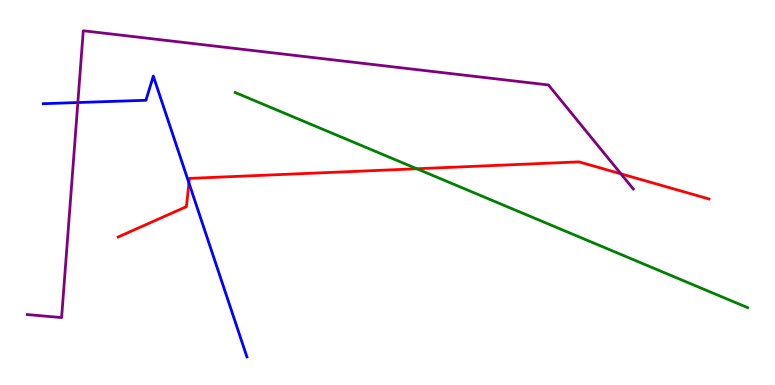[{'lines': ['blue', 'red'], 'intersections': [{'x': 2.44, 'y': 5.25}]}, {'lines': ['green', 'red'], 'intersections': [{'x': 5.38, 'y': 5.62}]}, {'lines': ['purple', 'red'], 'intersections': [{'x': 8.01, 'y': 5.48}]}, {'lines': ['blue', 'green'], 'intersections': []}, {'lines': ['blue', 'purple'], 'intersections': [{'x': 1.0, 'y': 7.34}]}, {'lines': ['green', 'purple'], 'intersections': []}]